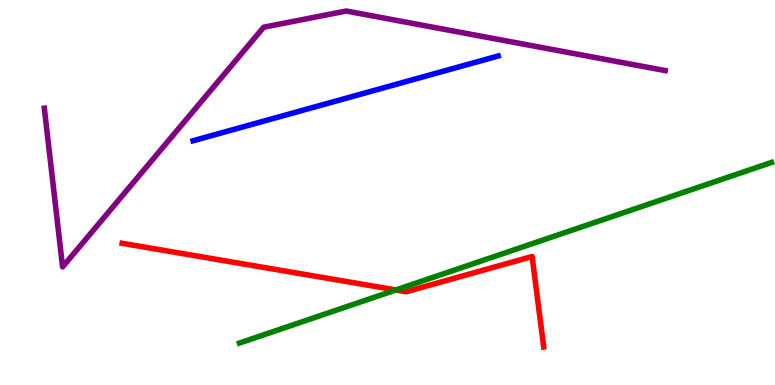[{'lines': ['blue', 'red'], 'intersections': []}, {'lines': ['green', 'red'], 'intersections': [{'x': 5.11, 'y': 2.47}]}, {'lines': ['purple', 'red'], 'intersections': []}, {'lines': ['blue', 'green'], 'intersections': []}, {'lines': ['blue', 'purple'], 'intersections': []}, {'lines': ['green', 'purple'], 'intersections': []}]